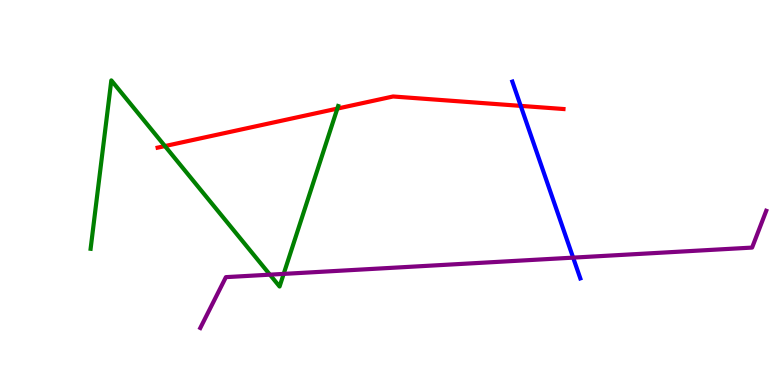[{'lines': ['blue', 'red'], 'intersections': [{'x': 6.72, 'y': 7.25}]}, {'lines': ['green', 'red'], 'intersections': [{'x': 2.13, 'y': 6.21}, {'x': 4.35, 'y': 7.18}]}, {'lines': ['purple', 'red'], 'intersections': []}, {'lines': ['blue', 'green'], 'intersections': []}, {'lines': ['blue', 'purple'], 'intersections': [{'x': 7.4, 'y': 3.31}]}, {'lines': ['green', 'purple'], 'intersections': [{'x': 3.48, 'y': 2.87}, {'x': 3.66, 'y': 2.89}]}]